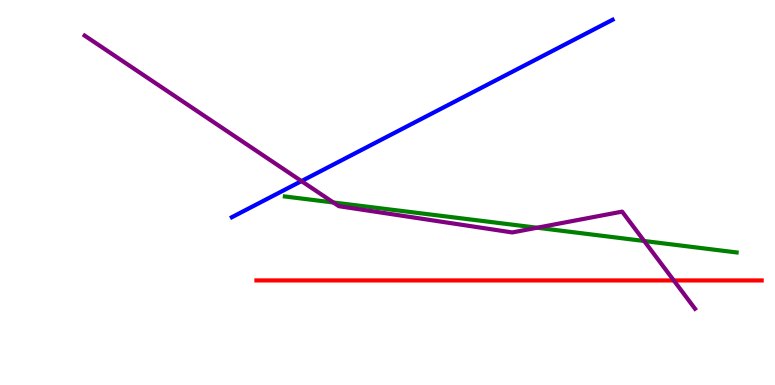[{'lines': ['blue', 'red'], 'intersections': []}, {'lines': ['green', 'red'], 'intersections': []}, {'lines': ['purple', 'red'], 'intersections': [{'x': 8.69, 'y': 2.72}]}, {'lines': ['blue', 'green'], 'intersections': []}, {'lines': ['blue', 'purple'], 'intersections': [{'x': 3.89, 'y': 5.3}]}, {'lines': ['green', 'purple'], 'intersections': [{'x': 4.3, 'y': 4.74}, {'x': 6.93, 'y': 4.08}, {'x': 8.31, 'y': 3.74}]}]